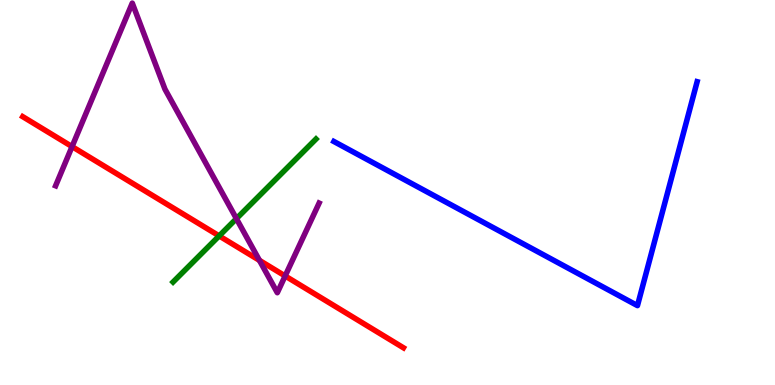[{'lines': ['blue', 'red'], 'intersections': []}, {'lines': ['green', 'red'], 'intersections': [{'x': 2.83, 'y': 3.87}]}, {'lines': ['purple', 'red'], 'intersections': [{'x': 0.93, 'y': 6.19}, {'x': 3.35, 'y': 3.24}, {'x': 3.68, 'y': 2.83}]}, {'lines': ['blue', 'green'], 'intersections': []}, {'lines': ['blue', 'purple'], 'intersections': []}, {'lines': ['green', 'purple'], 'intersections': [{'x': 3.05, 'y': 4.32}]}]